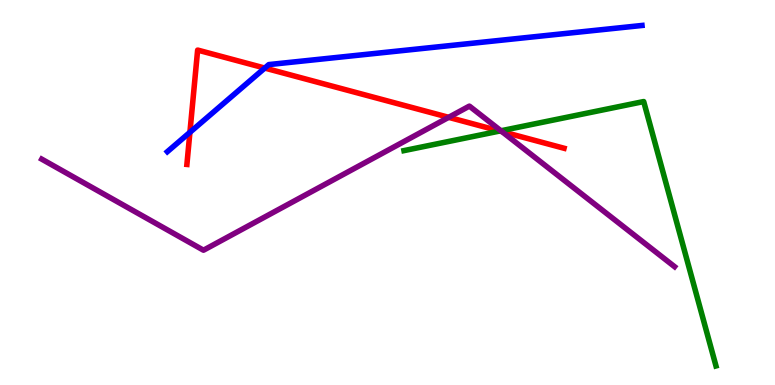[{'lines': ['blue', 'red'], 'intersections': [{'x': 2.45, 'y': 6.56}, {'x': 3.42, 'y': 8.23}]}, {'lines': ['green', 'red'], 'intersections': [{'x': 6.45, 'y': 6.6}]}, {'lines': ['purple', 'red'], 'intersections': [{'x': 5.79, 'y': 6.95}, {'x': 6.48, 'y': 6.58}]}, {'lines': ['blue', 'green'], 'intersections': []}, {'lines': ['blue', 'purple'], 'intersections': []}, {'lines': ['green', 'purple'], 'intersections': [{'x': 6.46, 'y': 6.6}]}]